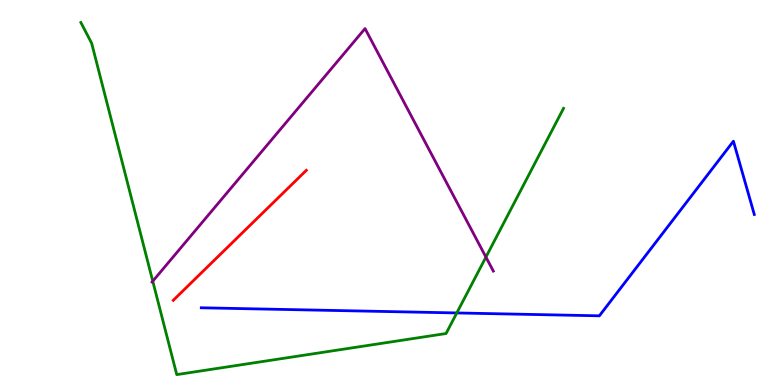[{'lines': ['blue', 'red'], 'intersections': []}, {'lines': ['green', 'red'], 'intersections': []}, {'lines': ['purple', 'red'], 'intersections': []}, {'lines': ['blue', 'green'], 'intersections': [{'x': 5.89, 'y': 1.87}]}, {'lines': ['blue', 'purple'], 'intersections': []}, {'lines': ['green', 'purple'], 'intersections': [{'x': 1.97, 'y': 2.7}, {'x': 6.27, 'y': 3.32}]}]